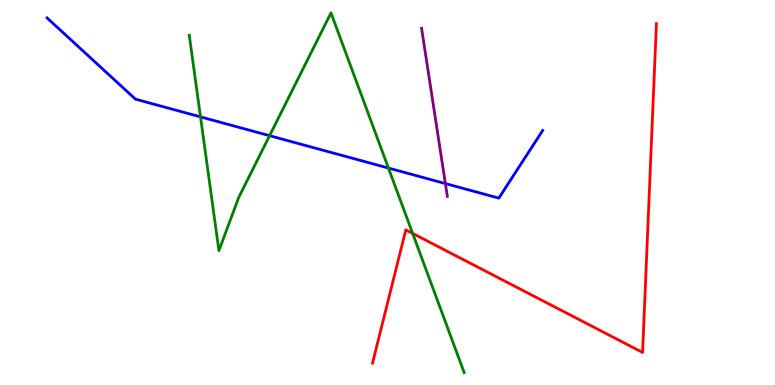[{'lines': ['blue', 'red'], 'intersections': []}, {'lines': ['green', 'red'], 'intersections': [{'x': 5.32, 'y': 3.94}]}, {'lines': ['purple', 'red'], 'intersections': []}, {'lines': ['blue', 'green'], 'intersections': [{'x': 2.59, 'y': 6.96}, {'x': 3.48, 'y': 6.48}, {'x': 5.01, 'y': 5.63}]}, {'lines': ['blue', 'purple'], 'intersections': [{'x': 5.75, 'y': 5.23}]}, {'lines': ['green', 'purple'], 'intersections': []}]